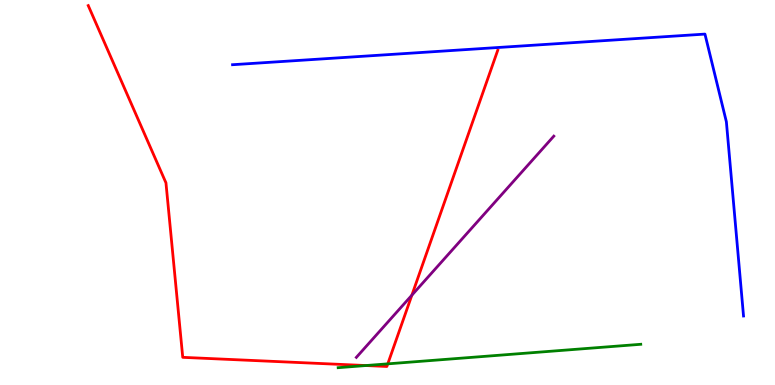[{'lines': ['blue', 'red'], 'intersections': []}, {'lines': ['green', 'red'], 'intersections': [{'x': 4.72, 'y': 0.506}, {'x': 5.0, 'y': 0.549}]}, {'lines': ['purple', 'red'], 'intersections': [{'x': 5.31, 'y': 2.33}]}, {'lines': ['blue', 'green'], 'intersections': []}, {'lines': ['blue', 'purple'], 'intersections': []}, {'lines': ['green', 'purple'], 'intersections': []}]